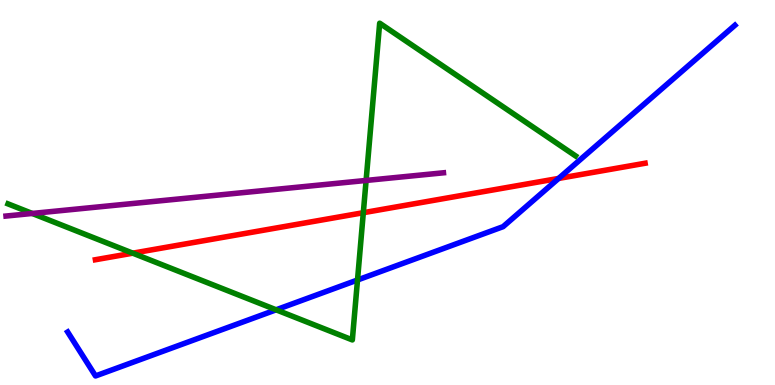[{'lines': ['blue', 'red'], 'intersections': [{'x': 7.21, 'y': 5.37}]}, {'lines': ['green', 'red'], 'intersections': [{'x': 1.71, 'y': 3.42}, {'x': 4.69, 'y': 4.48}]}, {'lines': ['purple', 'red'], 'intersections': []}, {'lines': ['blue', 'green'], 'intersections': [{'x': 3.56, 'y': 1.95}, {'x': 4.61, 'y': 2.73}]}, {'lines': ['blue', 'purple'], 'intersections': []}, {'lines': ['green', 'purple'], 'intersections': [{'x': 0.416, 'y': 4.46}, {'x': 4.72, 'y': 5.31}]}]